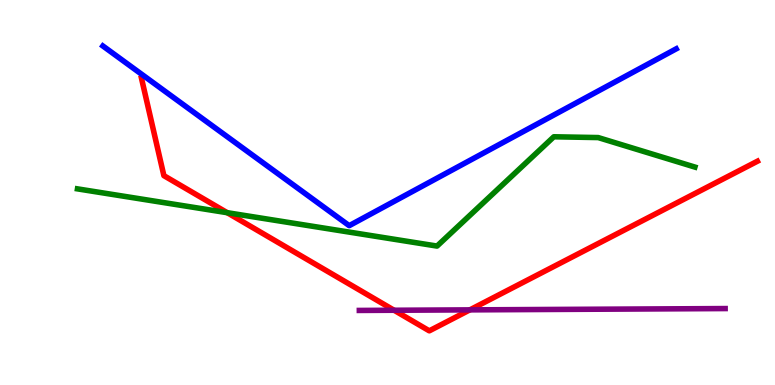[{'lines': ['blue', 'red'], 'intersections': []}, {'lines': ['green', 'red'], 'intersections': [{'x': 2.93, 'y': 4.48}]}, {'lines': ['purple', 'red'], 'intersections': [{'x': 5.09, 'y': 1.94}, {'x': 6.06, 'y': 1.95}]}, {'lines': ['blue', 'green'], 'intersections': []}, {'lines': ['blue', 'purple'], 'intersections': []}, {'lines': ['green', 'purple'], 'intersections': []}]